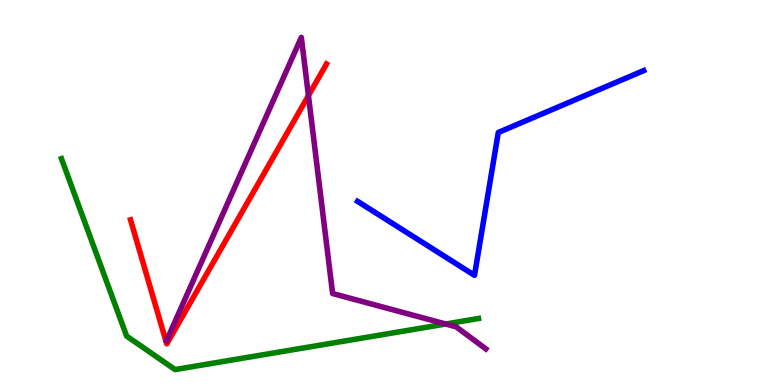[{'lines': ['blue', 'red'], 'intersections': []}, {'lines': ['green', 'red'], 'intersections': []}, {'lines': ['purple', 'red'], 'intersections': [{'x': 3.98, 'y': 7.52}]}, {'lines': ['blue', 'green'], 'intersections': []}, {'lines': ['blue', 'purple'], 'intersections': []}, {'lines': ['green', 'purple'], 'intersections': [{'x': 5.75, 'y': 1.58}]}]